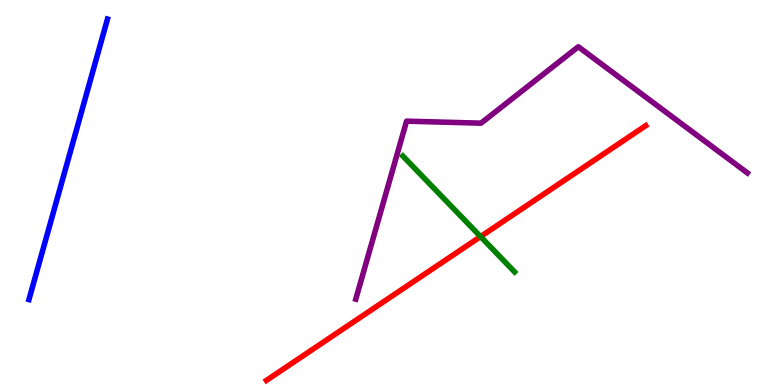[{'lines': ['blue', 'red'], 'intersections': []}, {'lines': ['green', 'red'], 'intersections': [{'x': 6.2, 'y': 3.85}]}, {'lines': ['purple', 'red'], 'intersections': []}, {'lines': ['blue', 'green'], 'intersections': []}, {'lines': ['blue', 'purple'], 'intersections': []}, {'lines': ['green', 'purple'], 'intersections': []}]